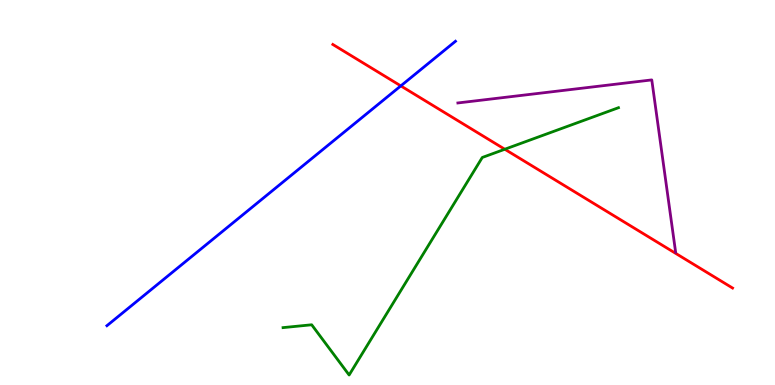[{'lines': ['blue', 'red'], 'intersections': [{'x': 5.17, 'y': 7.77}]}, {'lines': ['green', 'red'], 'intersections': [{'x': 6.51, 'y': 6.12}]}, {'lines': ['purple', 'red'], 'intersections': []}, {'lines': ['blue', 'green'], 'intersections': []}, {'lines': ['blue', 'purple'], 'intersections': []}, {'lines': ['green', 'purple'], 'intersections': []}]